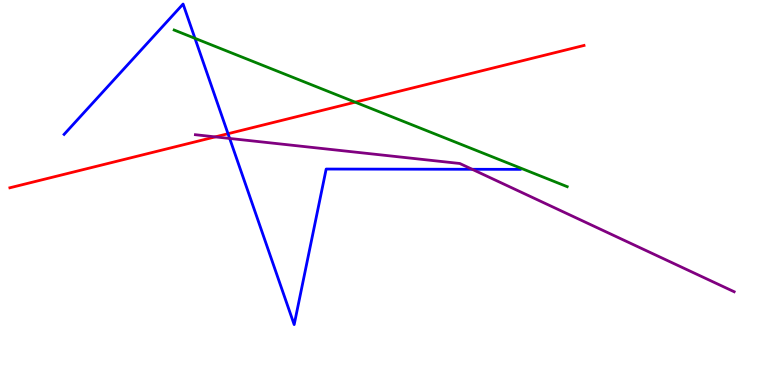[{'lines': ['blue', 'red'], 'intersections': [{'x': 2.94, 'y': 6.53}]}, {'lines': ['green', 'red'], 'intersections': [{'x': 4.58, 'y': 7.35}]}, {'lines': ['purple', 'red'], 'intersections': [{'x': 2.78, 'y': 6.44}]}, {'lines': ['blue', 'green'], 'intersections': [{'x': 2.52, 'y': 9.0}]}, {'lines': ['blue', 'purple'], 'intersections': [{'x': 2.96, 'y': 6.4}, {'x': 6.09, 'y': 5.6}]}, {'lines': ['green', 'purple'], 'intersections': []}]